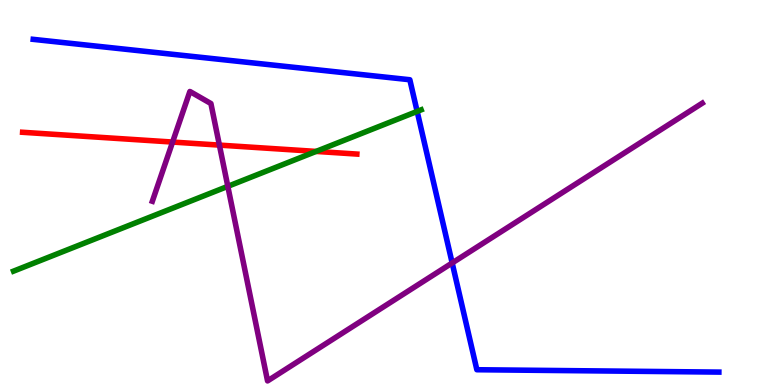[{'lines': ['blue', 'red'], 'intersections': []}, {'lines': ['green', 'red'], 'intersections': [{'x': 4.08, 'y': 6.07}]}, {'lines': ['purple', 'red'], 'intersections': [{'x': 2.23, 'y': 6.31}, {'x': 2.83, 'y': 6.23}]}, {'lines': ['blue', 'green'], 'intersections': [{'x': 5.38, 'y': 7.11}]}, {'lines': ['blue', 'purple'], 'intersections': [{'x': 5.83, 'y': 3.17}]}, {'lines': ['green', 'purple'], 'intersections': [{'x': 2.94, 'y': 5.16}]}]